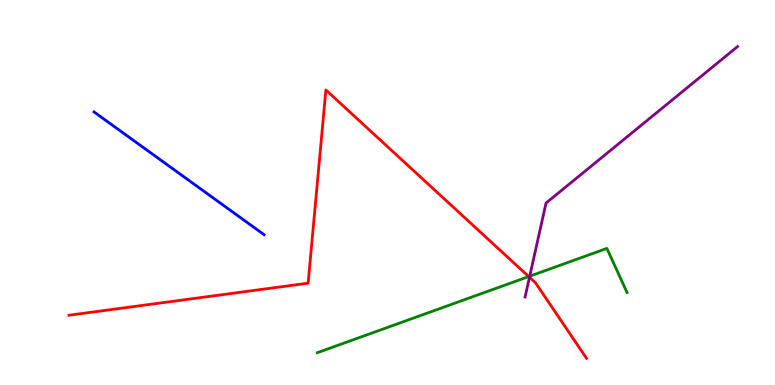[{'lines': ['blue', 'red'], 'intersections': []}, {'lines': ['green', 'red'], 'intersections': [{'x': 6.82, 'y': 2.82}]}, {'lines': ['purple', 'red'], 'intersections': [{'x': 6.83, 'y': 2.8}]}, {'lines': ['blue', 'green'], 'intersections': []}, {'lines': ['blue', 'purple'], 'intersections': []}, {'lines': ['green', 'purple'], 'intersections': [{'x': 6.84, 'y': 2.83}]}]